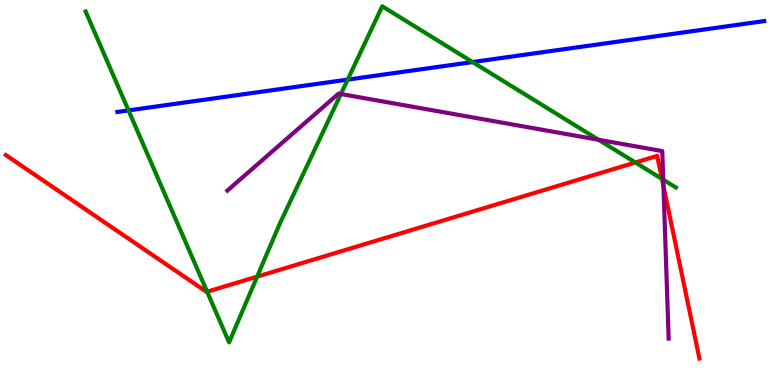[{'lines': ['blue', 'red'], 'intersections': []}, {'lines': ['green', 'red'], 'intersections': [{'x': 2.67, 'y': 2.42}, {'x': 3.32, 'y': 2.81}, {'x': 8.2, 'y': 5.78}, {'x': 8.54, 'y': 5.35}]}, {'lines': ['purple', 'red'], 'intersections': [{'x': 8.56, 'y': 5.17}]}, {'lines': ['blue', 'green'], 'intersections': [{'x': 1.66, 'y': 7.13}, {'x': 4.49, 'y': 7.93}, {'x': 6.1, 'y': 8.39}]}, {'lines': ['blue', 'purple'], 'intersections': []}, {'lines': ['green', 'purple'], 'intersections': [{'x': 4.4, 'y': 7.56}, {'x': 7.72, 'y': 6.37}, {'x': 8.56, 'y': 5.33}]}]